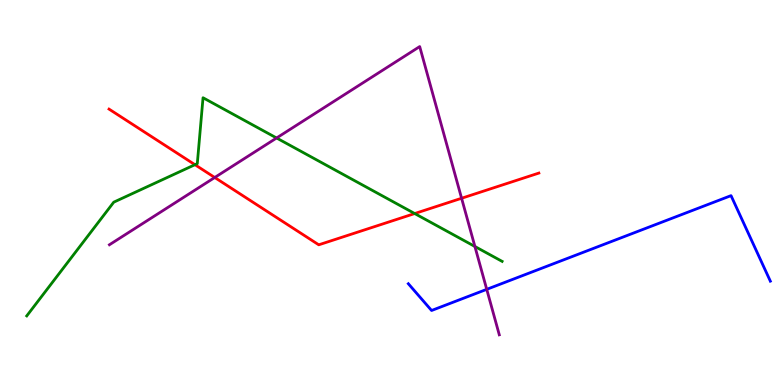[{'lines': ['blue', 'red'], 'intersections': []}, {'lines': ['green', 'red'], 'intersections': [{'x': 2.52, 'y': 5.72}, {'x': 5.35, 'y': 4.45}]}, {'lines': ['purple', 'red'], 'intersections': [{'x': 2.77, 'y': 5.39}, {'x': 5.96, 'y': 4.85}]}, {'lines': ['blue', 'green'], 'intersections': []}, {'lines': ['blue', 'purple'], 'intersections': [{'x': 6.28, 'y': 2.48}]}, {'lines': ['green', 'purple'], 'intersections': [{'x': 3.57, 'y': 6.42}, {'x': 6.13, 'y': 3.6}]}]